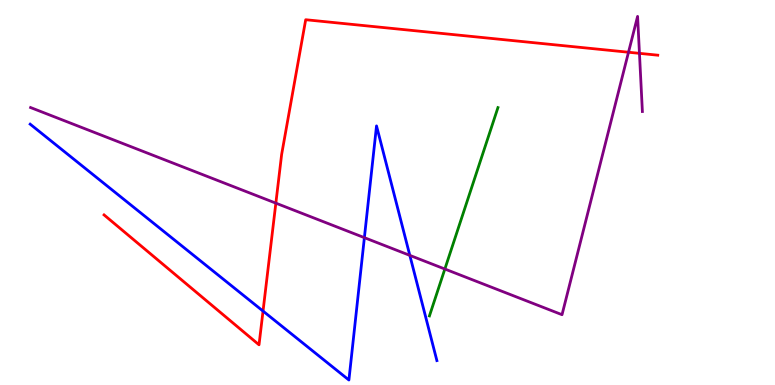[{'lines': ['blue', 'red'], 'intersections': [{'x': 3.39, 'y': 1.92}]}, {'lines': ['green', 'red'], 'intersections': []}, {'lines': ['purple', 'red'], 'intersections': [{'x': 3.56, 'y': 4.72}, {'x': 8.11, 'y': 8.64}, {'x': 8.25, 'y': 8.61}]}, {'lines': ['blue', 'green'], 'intersections': []}, {'lines': ['blue', 'purple'], 'intersections': [{'x': 4.7, 'y': 3.83}, {'x': 5.29, 'y': 3.37}]}, {'lines': ['green', 'purple'], 'intersections': [{'x': 5.74, 'y': 3.01}]}]